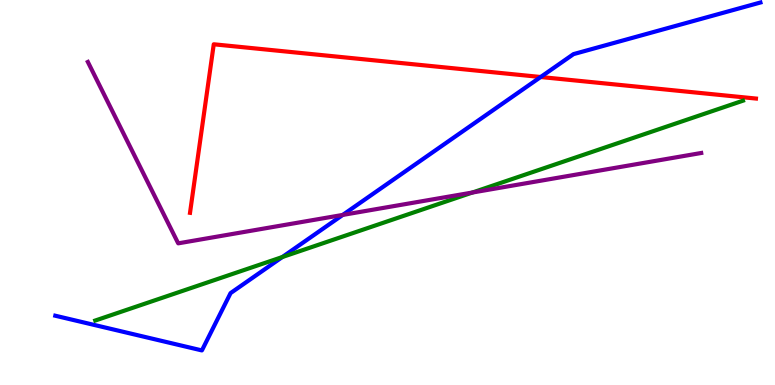[{'lines': ['blue', 'red'], 'intersections': [{'x': 6.98, 'y': 8.0}]}, {'lines': ['green', 'red'], 'intersections': []}, {'lines': ['purple', 'red'], 'intersections': []}, {'lines': ['blue', 'green'], 'intersections': [{'x': 3.64, 'y': 3.32}]}, {'lines': ['blue', 'purple'], 'intersections': [{'x': 4.42, 'y': 4.42}]}, {'lines': ['green', 'purple'], 'intersections': [{'x': 6.1, 'y': 5.0}]}]